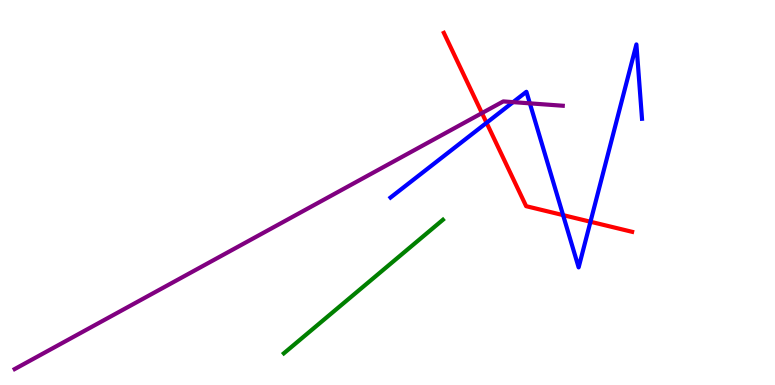[{'lines': ['blue', 'red'], 'intersections': [{'x': 6.28, 'y': 6.81}, {'x': 7.27, 'y': 4.41}, {'x': 7.62, 'y': 4.24}]}, {'lines': ['green', 'red'], 'intersections': []}, {'lines': ['purple', 'red'], 'intersections': [{'x': 6.22, 'y': 7.06}]}, {'lines': ['blue', 'green'], 'intersections': []}, {'lines': ['blue', 'purple'], 'intersections': [{'x': 6.62, 'y': 7.35}, {'x': 6.84, 'y': 7.32}]}, {'lines': ['green', 'purple'], 'intersections': []}]